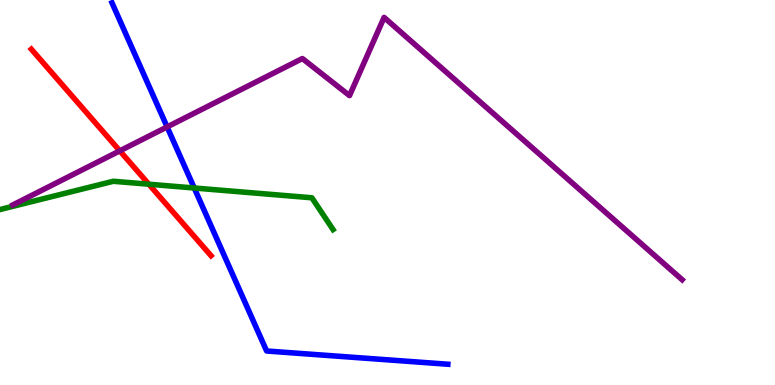[{'lines': ['blue', 'red'], 'intersections': []}, {'lines': ['green', 'red'], 'intersections': [{'x': 1.92, 'y': 5.21}]}, {'lines': ['purple', 'red'], 'intersections': [{'x': 1.55, 'y': 6.08}]}, {'lines': ['blue', 'green'], 'intersections': [{'x': 2.51, 'y': 5.12}]}, {'lines': ['blue', 'purple'], 'intersections': [{'x': 2.16, 'y': 6.7}]}, {'lines': ['green', 'purple'], 'intersections': []}]